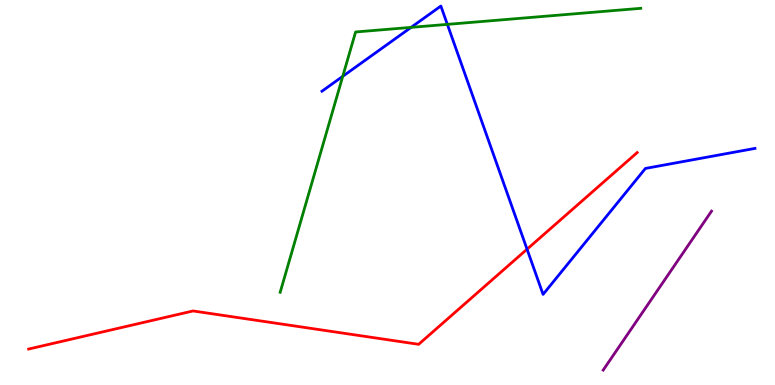[{'lines': ['blue', 'red'], 'intersections': [{'x': 6.8, 'y': 3.53}]}, {'lines': ['green', 'red'], 'intersections': []}, {'lines': ['purple', 'red'], 'intersections': []}, {'lines': ['blue', 'green'], 'intersections': [{'x': 4.42, 'y': 8.02}, {'x': 5.3, 'y': 9.29}, {'x': 5.77, 'y': 9.37}]}, {'lines': ['blue', 'purple'], 'intersections': []}, {'lines': ['green', 'purple'], 'intersections': []}]